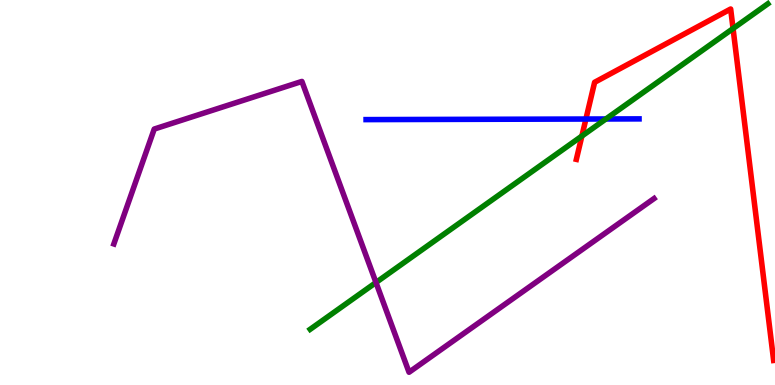[{'lines': ['blue', 'red'], 'intersections': [{'x': 7.56, 'y': 6.91}]}, {'lines': ['green', 'red'], 'intersections': [{'x': 7.51, 'y': 6.47}, {'x': 9.46, 'y': 9.26}]}, {'lines': ['purple', 'red'], 'intersections': []}, {'lines': ['blue', 'green'], 'intersections': [{'x': 7.82, 'y': 6.91}]}, {'lines': ['blue', 'purple'], 'intersections': []}, {'lines': ['green', 'purple'], 'intersections': [{'x': 4.85, 'y': 2.66}]}]